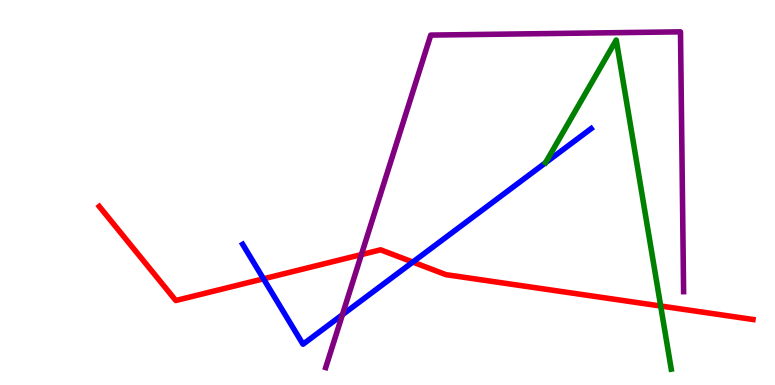[{'lines': ['blue', 'red'], 'intersections': [{'x': 3.4, 'y': 2.76}, {'x': 5.33, 'y': 3.19}]}, {'lines': ['green', 'red'], 'intersections': [{'x': 8.52, 'y': 2.05}]}, {'lines': ['purple', 'red'], 'intersections': [{'x': 4.66, 'y': 3.39}]}, {'lines': ['blue', 'green'], 'intersections': []}, {'lines': ['blue', 'purple'], 'intersections': [{'x': 4.42, 'y': 1.82}]}, {'lines': ['green', 'purple'], 'intersections': []}]